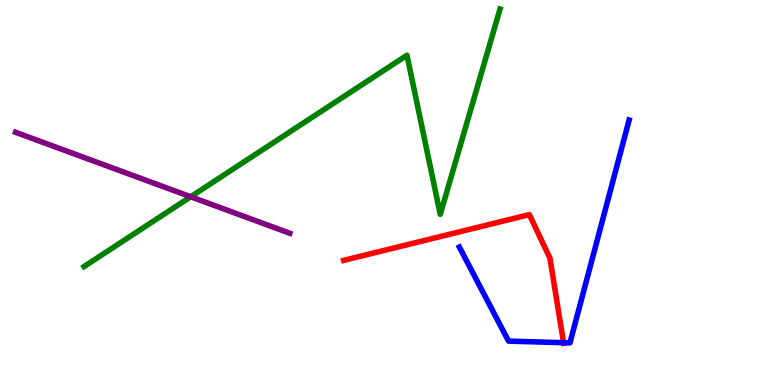[{'lines': ['blue', 'red'], 'intersections': [{'x': 7.27, 'y': 1.1}]}, {'lines': ['green', 'red'], 'intersections': []}, {'lines': ['purple', 'red'], 'intersections': []}, {'lines': ['blue', 'green'], 'intersections': []}, {'lines': ['blue', 'purple'], 'intersections': []}, {'lines': ['green', 'purple'], 'intersections': [{'x': 2.46, 'y': 4.89}]}]